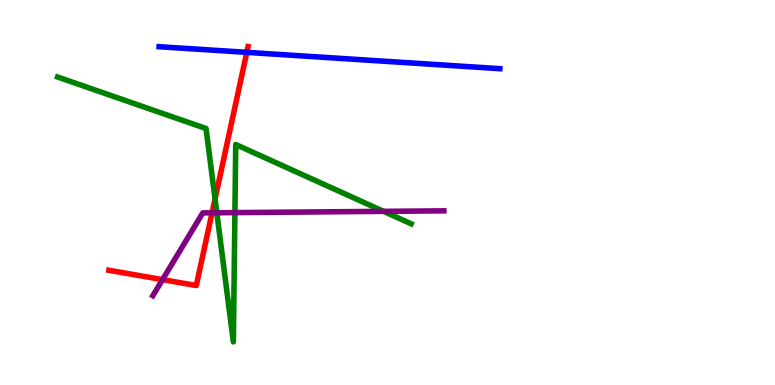[{'lines': ['blue', 'red'], 'intersections': [{'x': 3.18, 'y': 8.64}]}, {'lines': ['green', 'red'], 'intersections': [{'x': 2.77, 'y': 4.83}]}, {'lines': ['purple', 'red'], 'intersections': [{'x': 2.1, 'y': 2.74}, {'x': 2.74, 'y': 4.47}]}, {'lines': ['blue', 'green'], 'intersections': []}, {'lines': ['blue', 'purple'], 'intersections': []}, {'lines': ['green', 'purple'], 'intersections': [{'x': 2.8, 'y': 4.47}, {'x': 3.03, 'y': 4.48}, {'x': 4.95, 'y': 4.51}]}]